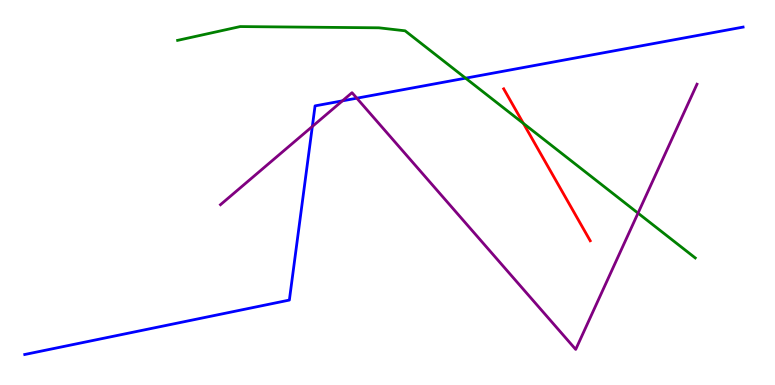[{'lines': ['blue', 'red'], 'intersections': []}, {'lines': ['green', 'red'], 'intersections': [{'x': 6.75, 'y': 6.79}]}, {'lines': ['purple', 'red'], 'intersections': []}, {'lines': ['blue', 'green'], 'intersections': [{'x': 6.01, 'y': 7.97}]}, {'lines': ['blue', 'purple'], 'intersections': [{'x': 4.03, 'y': 6.71}, {'x': 4.42, 'y': 7.38}, {'x': 4.6, 'y': 7.45}]}, {'lines': ['green', 'purple'], 'intersections': [{'x': 8.23, 'y': 4.46}]}]